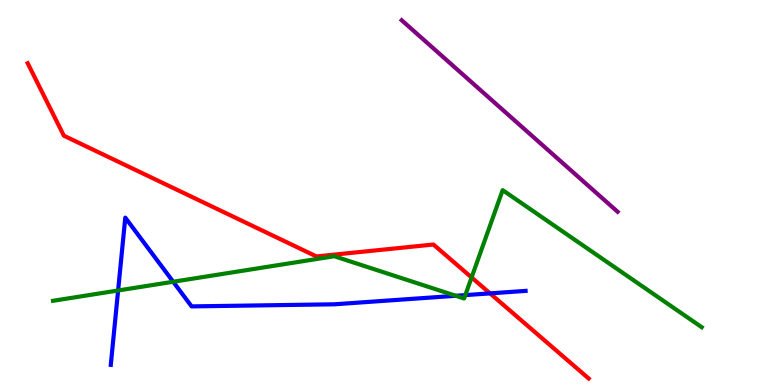[{'lines': ['blue', 'red'], 'intersections': [{'x': 6.32, 'y': 2.38}]}, {'lines': ['green', 'red'], 'intersections': [{'x': 6.09, 'y': 2.79}]}, {'lines': ['purple', 'red'], 'intersections': []}, {'lines': ['blue', 'green'], 'intersections': [{'x': 1.52, 'y': 2.45}, {'x': 2.23, 'y': 2.68}, {'x': 5.88, 'y': 2.32}, {'x': 6.0, 'y': 2.33}]}, {'lines': ['blue', 'purple'], 'intersections': []}, {'lines': ['green', 'purple'], 'intersections': []}]